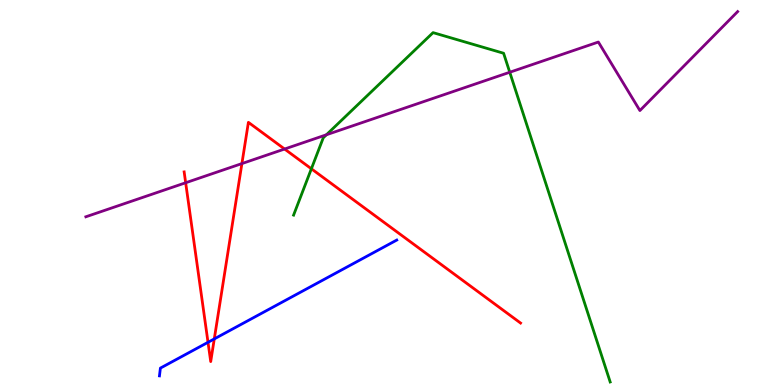[{'lines': ['blue', 'red'], 'intersections': [{'x': 2.68, 'y': 1.11}, {'x': 2.77, 'y': 1.2}]}, {'lines': ['green', 'red'], 'intersections': [{'x': 4.02, 'y': 5.62}]}, {'lines': ['purple', 'red'], 'intersections': [{'x': 2.4, 'y': 5.25}, {'x': 3.12, 'y': 5.75}, {'x': 3.67, 'y': 6.13}]}, {'lines': ['blue', 'green'], 'intersections': []}, {'lines': ['blue', 'purple'], 'intersections': []}, {'lines': ['green', 'purple'], 'intersections': [{'x': 4.21, 'y': 6.5}, {'x': 6.58, 'y': 8.12}]}]